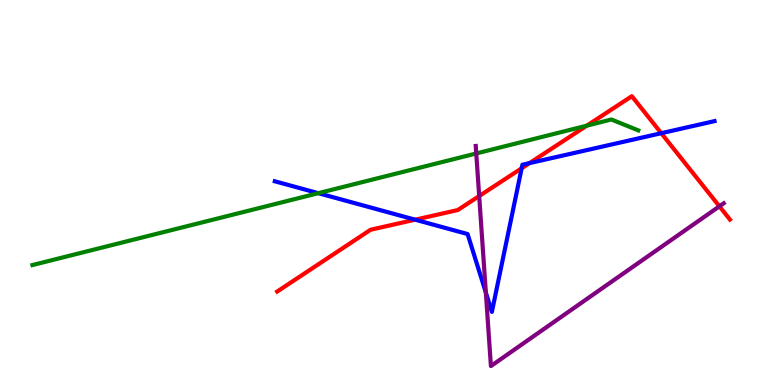[{'lines': ['blue', 'red'], 'intersections': [{'x': 5.36, 'y': 4.29}, {'x': 6.73, 'y': 5.63}, {'x': 6.83, 'y': 5.76}, {'x': 8.53, 'y': 6.54}]}, {'lines': ['green', 'red'], 'intersections': [{'x': 7.57, 'y': 6.74}]}, {'lines': ['purple', 'red'], 'intersections': [{'x': 6.18, 'y': 4.91}, {'x': 9.28, 'y': 4.64}]}, {'lines': ['blue', 'green'], 'intersections': [{'x': 4.11, 'y': 4.98}]}, {'lines': ['blue', 'purple'], 'intersections': [{'x': 6.27, 'y': 2.4}]}, {'lines': ['green', 'purple'], 'intersections': [{'x': 6.15, 'y': 6.01}]}]